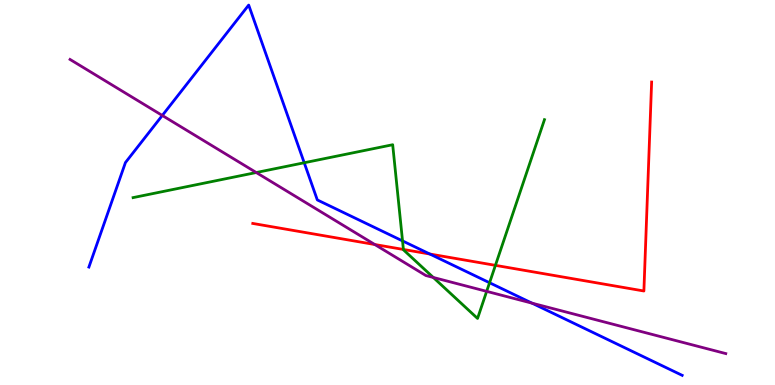[{'lines': ['blue', 'red'], 'intersections': [{'x': 5.55, 'y': 3.4}]}, {'lines': ['green', 'red'], 'intersections': [{'x': 5.21, 'y': 3.52}, {'x': 6.39, 'y': 3.11}]}, {'lines': ['purple', 'red'], 'intersections': [{'x': 4.84, 'y': 3.65}]}, {'lines': ['blue', 'green'], 'intersections': [{'x': 3.93, 'y': 5.77}, {'x': 5.19, 'y': 3.74}, {'x': 6.32, 'y': 2.66}]}, {'lines': ['blue', 'purple'], 'intersections': [{'x': 2.09, 'y': 7.0}, {'x': 6.86, 'y': 2.13}]}, {'lines': ['green', 'purple'], 'intersections': [{'x': 3.31, 'y': 5.52}, {'x': 5.59, 'y': 2.79}, {'x': 6.28, 'y': 2.43}]}]